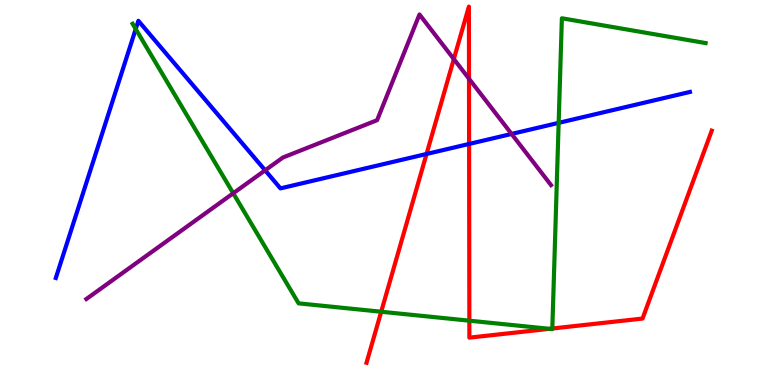[{'lines': ['blue', 'red'], 'intersections': [{'x': 5.5, 'y': 6.0}, {'x': 6.05, 'y': 6.26}]}, {'lines': ['green', 'red'], 'intersections': [{'x': 4.92, 'y': 1.9}, {'x': 6.06, 'y': 1.67}, {'x': 7.09, 'y': 1.46}, {'x': 7.13, 'y': 1.47}]}, {'lines': ['purple', 'red'], 'intersections': [{'x': 5.86, 'y': 8.47}, {'x': 6.05, 'y': 7.96}]}, {'lines': ['blue', 'green'], 'intersections': [{'x': 1.75, 'y': 9.25}, {'x': 7.21, 'y': 6.81}]}, {'lines': ['blue', 'purple'], 'intersections': [{'x': 3.42, 'y': 5.58}, {'x': 6.6, 'y': 6.52}]}, {'lines': ['green', 'purple'], 'intersections': [{'x': 3.01, 'y': 4.98}]}]